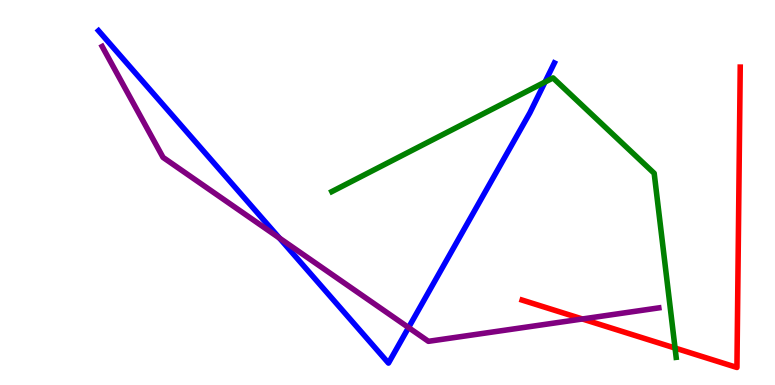[{'lines': ['blue', 'red'], 'intersections': []}, {'lines': ['green', 'red'], 'intersections': [{'x': 8.71, 'y': 0.96}]}, {'lines': ['purple', 'red'], 'intersections': [{'x': 7.51, 'y': 1.71}]}, {'lines': ['blue', 'green'], 'intersections': [{'x': 7.03, 'y': 7.87}]}, {'lines': ['blue', 'purple'], 'intersections': [{'x': 3.61, 'y': 3.82}, {'x': 5.27, 'y': 1.49}]}, {'lines': ['green', 'purple'], 'intersections': []}]